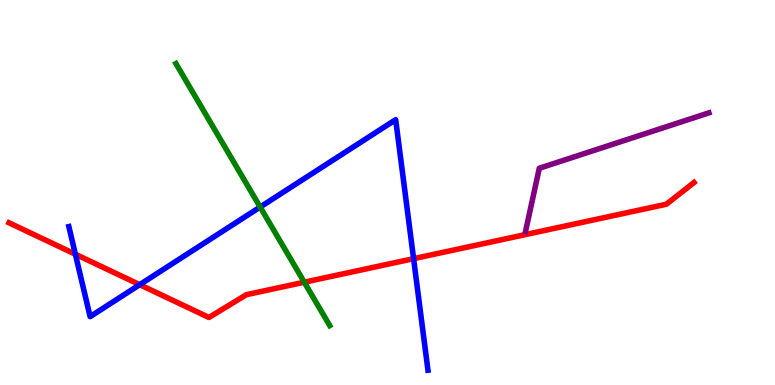[{'lines': ['blue', 'red'], 'intersections': [{'x': 0.973, 'y': 3.4}, {'x': 1.8, 'y': 2.61}, {'x': 5.34, 'y': 3.28}]}, {'lines': ['green', 'red'], 'intersections': [{'x': 3.93, 'y': 2.67}]}, {'lines': ['purple', 'red'], 'intersections': []}, {'lines': ['blue', 'green'], 'intersections': [{'x': 3.36, 'y': 4.62}]}, {'lines': ['blue', 'purple'], 'intersections': []}, {'lines': ['green', 'purple'], 'intersections': []}]